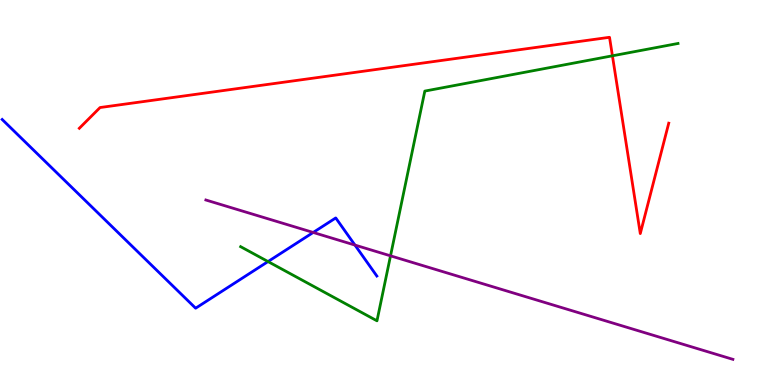[{'lines': ['blue', 'red'], 'intersections': []}, {'lines': ['green', 'red'], 'intersections': [{'x': 7.9, 'y': 8.55}]}, {'lines': ['purple', 'red'], 'intersections': []}, {'lines': ['blue', 'green'], 'intersections': [{'x': 3.46, 'y': 3.21}]}, {'lines': ['blue', 'purple'], 'intersections': [{'x': 4.04, 'y': 3.96}, {'x': 4.58, 'y': 3.63}]}, {'lines': ['green', 'purple'], 'intersections': [{'x': 5.04, 'y': 3.36}]}]